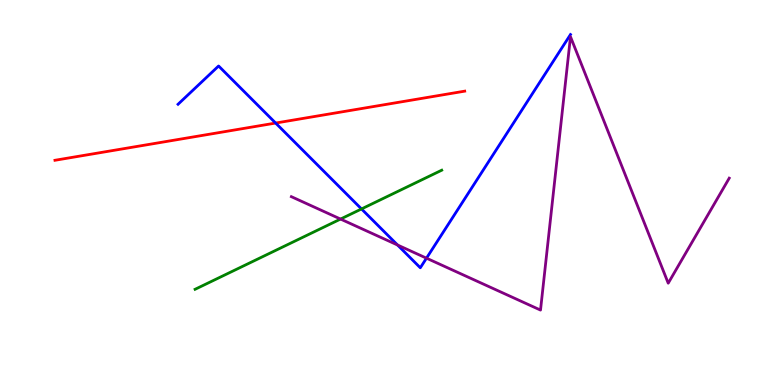[{'lines': ['blue', 'red'], 'intersections': [{'x': 3.56, 'y': 6.8}]}, {'lines': ['green', 'red'], 'intersections': []}, {'lines': ['purple', 'red'], 'intersections': []}, {'lines': ['blue', 'green'], 'intersections': [{'x': 4.66, 'y': 4.57}]}, {'lines': ['blue', 'purple'], 'intersections': [{'x': 5.13, 'y': 3.64}, {'x': 5.5, 'y': 3.29}]}, {'lines': ['green', 'purple'], 'intersections': [{'x': 4.39, 'y': 4.31}]}]